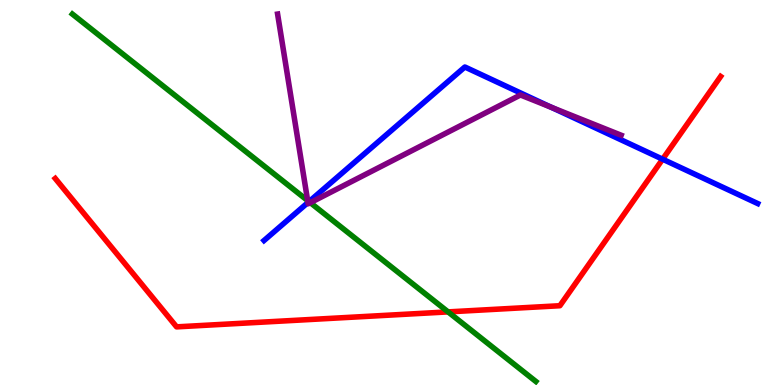[{'lines': ['blue', 'red'], 'intersections': [{'x': 8.55, 'y': 5.86}]}, {'lines': ['green', 'red'], 'intersections': [{'x': 5.78, 'y': 1.9}]}, {'lines': ['purple', 'red'], 'intersections': []}, {'lines': ['blue', 'green'], 'intersections': [{'x': 3.99, 'y': 4.76}]}, {'lines': ['blue', 'purple'], 'intersections': [{'x': 3.97, 'y': 4.74}, {'x': 7.11, 'y': 7.21}]}, {'lines': ['green', 'purple'], 'intersections': [{'x': 3.97, 'y': 4.79}, {'x': 4.0, 'y': 4.74}]}]